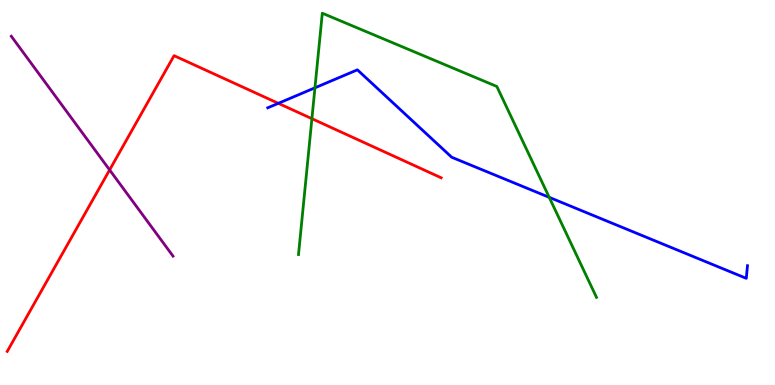[{'lines': ['blue', 'red'], 'intersections': [{'x': 3.59, 'y': 7.32}]}, {'lines': ['green', 'red'], 'intersections': [{'x': 4.02, 'y': 6.92}]}, {'lines': ['purple', 'red'], 'intersections': [{'x': 1.41, 'y': 5.59}]}, {'lines': ['blue', 'green'], 'intersections': [{'x': 4.06, 'y': 7.72}, {'x': 7.09, 'y': 4.87}]}, {'lines': ['blue', 'purple'], 'intersections': []}, {'lines': ['green', 'purple'], 'intersections': []}]